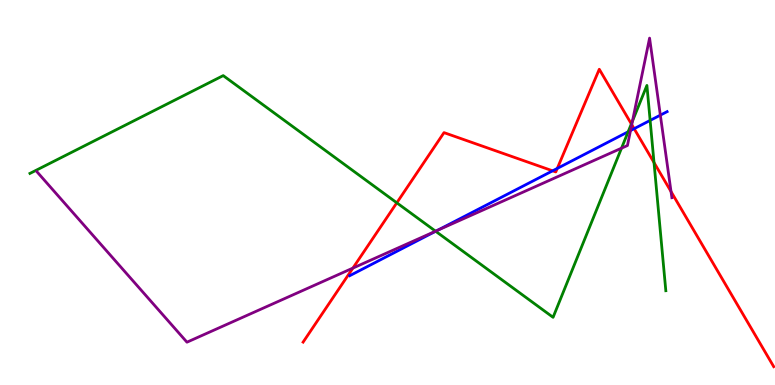[{'lines': ['blue', 'red'], 'intersections': [{'x': 7.13, 'y': 5.56}, {'x': 7.19, 'y': 5.63}, {'x': 8.18, 'y': 6.66}]}, {'lines': ['green', 'red'], 'intersections': [{'x': 5.12, 'y': 4.73}, {'x': 8.15, 'y': 6.78}, {'x': 8.44, 'y': 5.78}]}, {'lines': ['purple', 'red'], 'intersections': [{'x': 4.55, 'y': 3.04}, {'x': 8.15, 'y': 6.76}, {'x': 8.66, 'y': 5.02}]}, {'lines': ['blue', 'green'], 'intersections': [{'x': 5.62, 'y': 3.99}, {'x': 8.11, 'y': 6.58}, {'x': 8.39, 'y': 6.87}]}, {'lines': ['blue', 'purple'], 'intersections': [{'x': 5.64, 'y': 4.02}, {'x': 8.14, 'y': 6.61}, {'x': 8.52, 'y': 7.01}]}, {'lines': ['green', 'purple'], 'intersections': [{'x': 5.62, 'y': 3.99}, {'x': 8.02, 'y': 6.15}, {'x': 8.16, 'y': 6.85}]}]